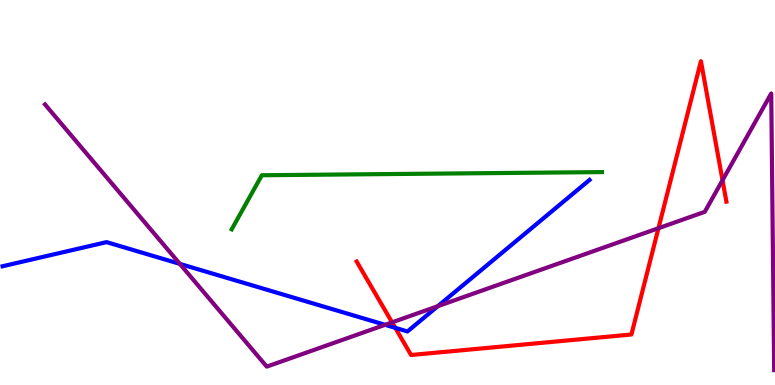[{'lines': ['blue', 'red'], 'intersections': [{'x': 5.1, 'y': 1.48}]}, {'lines': ['green', 'red'], 'intersections': []}, {'lines': ['purple', 'red'], 'intersections': [{'x': 5.06, 'y': 1.63}, {'x': 8.5, 'y': 4.07}, {'x': 9.32, 'y': 5.32}]}, {'lines': ['blue', 'green'], 'intersections': []}, {'lines': ['blue', 'purple'], 'intersections': [{'x': 2.32, 'y': 3.15}, {'x': 4.97, 'y': 1.56}, {'x': 5.65, 'y': 2.05}]}, {'lines': ['green', 'purple'], 'intersections': []}]